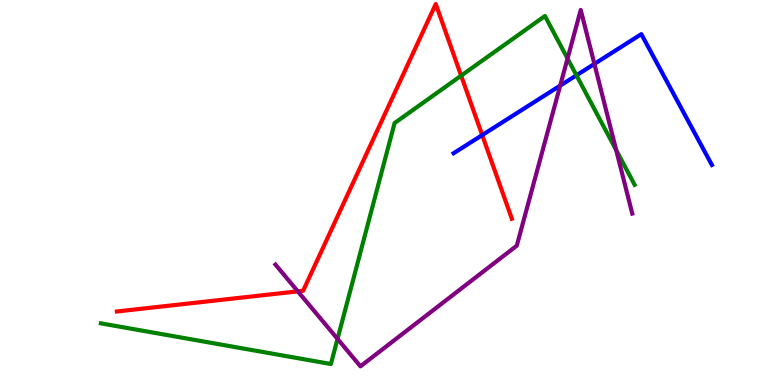[{'lines': ['blue', 'red'], 'intersections': [{'x': 6.22, 'y': 6.49}]}, {'lines': ['green', 'red'], 'intersections': [{'x': 5.95, 'y': 8.03}]}, {'lines': ['purple', 'red'], 'intersections': [{'x': 3.84, 'y': 2.43}]}, {'lines': ['blue', 'green'], 'intersections': [{'x': 7.44, 'y': 8.04}]}, {'lines': ['blue', 'purple'], 'intersections': [{'x': 7.23, 'y': 7.78}, {'x': 7.67, 'y': 8.34}]}, {'lines': ['green', 'purple'], 'intersections': [{'x': 4.36, 'y': 1.2}, {'x': 7.32, 'y': 8.48}, {'x': 7.95, 'y': 6.1}]}]